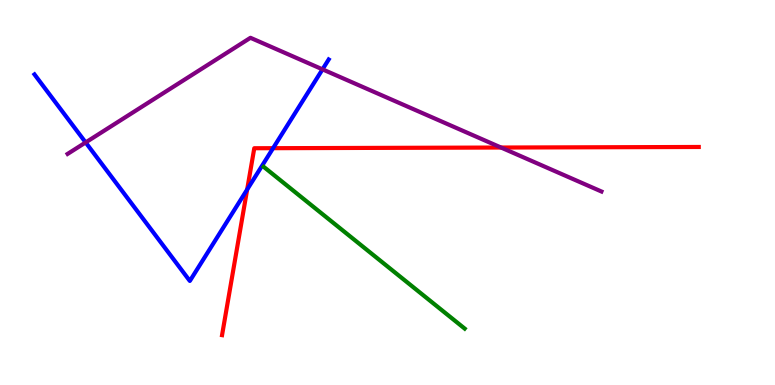[{'lines': ['blue', 'red'], 'intersections': [{'x': 3.19, 'y': 5.08}, {'x': 3.52, 'y': 6.15}]}, {'lines': ['green', 'red'], 'intersections': []}, {'lines': ['purple', 'red'], 'intersections': [{'x': 6.47, 'y': 6.17}]}, {'lines': ['blue', 'green'], 'intersections': []}, {'lines': ['blue', 'purple'], 'intersections': [{'x': 1.11, 'y': 6.3}, {'x': 4.16, 'y': 8.2}]}, {'lines': ['green', 'purple'], 'intersections': []}]